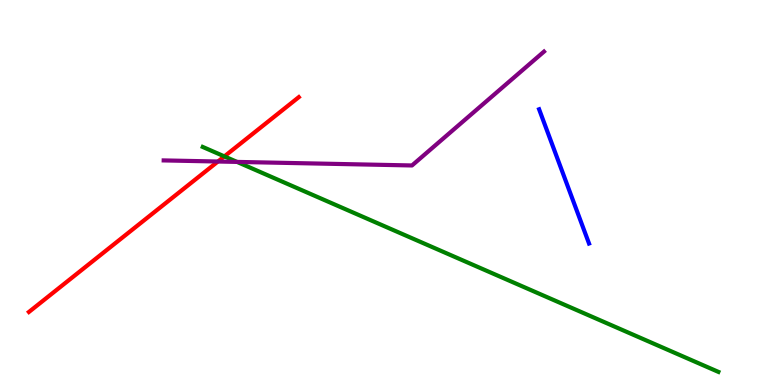[{'lines': ['blue', 'red'], 'intersections': []}, {'lines': ['green', 'red'], 'intersections': [{'x': 2.9, 'y': 5.94}]}, {'lines': ['purple', 'red'], 'intersections': [{'x': 2.81, 'y': 5.8}]}, {'lines': ['blue', 'green'], 'intersections': []}, {'lines': ['blue', 'purple'], 'intersections': []}, {'lines': ['green', 'purple'], 'intersections': [{'x': 3.06, 'y': 5.79}]}]